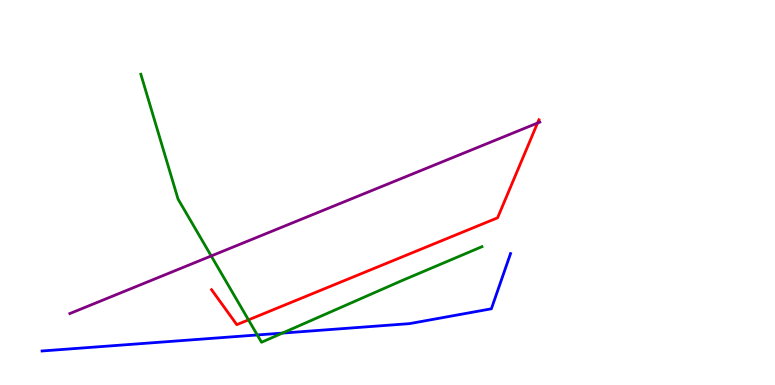[{'lines': ['blue', 'red'], 'intersections': []}, {'lines': ['green', 'red'], 'intersections': [{'x': 3.21, 'y': 1.69}]}, {'lines': ['purple', 'red'], 'intersections': [{'x': 6.94, 'y': 6.8}]}, {'lines': ['blue', 'green'], 'intersections': [{'x': 3.32, 'y': 1.3}, {'x': 3.64, 'y': 1.35}]}, {'lines': ['blue', 'purple'], 'intersections': []}, {'lines': ['green', 'purple'], 'intersections': [{'x': 2.73, 'y': 3.35}]}]